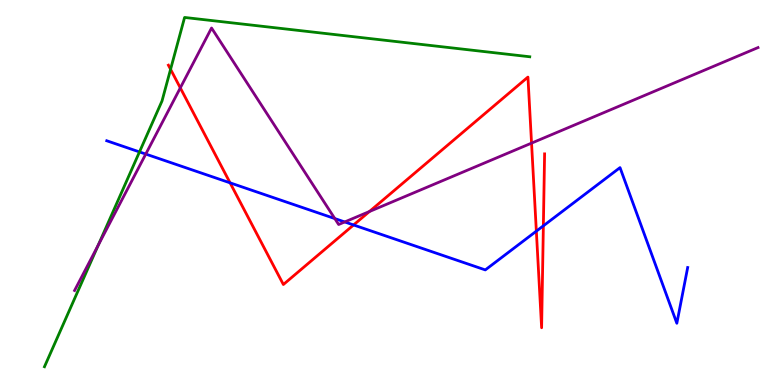[{'lines': ['blue', 'red'], 'intersections': [{'x': 2.97, 'y': 5.25}, {'x': 4.56, 'y': 4.16}, {'x': 6.92, 'y': 4.0}, {'x': 7.01, 'y': 4.13}]}, {'lines': ['green', 'red'], 'intersections': [{'x': 2.2, 'y': 8.2}]}, {'lines': ['purple', 'red'], 'intersections': [{'x': 2.33, 'y': 7.72}, {'x': 4.77, 'y': 4.51}, {'x': 6.86, 'y': 6.28}]}, {'lines': ['blue', 'green'], 'intersections': [{'x': 1.8, 'y': 6.05}]}, {'lines': ['blue', 'purple'], 'intersections': [{'x': 1.88, 'y': 6.0}, {'x': 4.32, 'y': 4.32}, {'x': 4.45, 'y': 4.24}]}, {'lines': ['green', 'purple'], 'intersections': [{'x': 1.27, 'y': 3.63}]}]